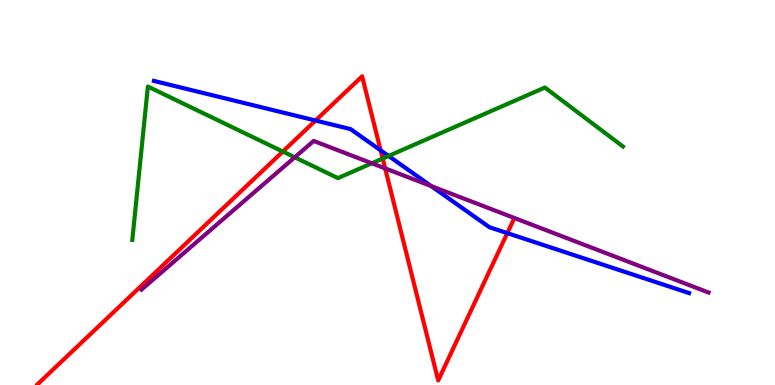[{'lines': ['blue', 'red'], 'intersections': [{'x': 4.07, 'y': 6.87}, {'x': 4.91, 'y': 6.09}, {'x': 6.55, 'y': 3.95}]}, {'lines': ['green', 'red'], 'intersections': [{'x': 3.65, 'y': 6.06}, {'x': 4.94, 'y': 5.88}]}, {'lines': ['purple', 'red'], 'intersections': [{'x': 4.97, 'y': 5.63}]}, {'lines': ['blue', 'green'], 'intersections': [{'x': 5.01, 'y': 5.95}]}, {'lines': ['blue', 'purple'], 'intersections': [{'x': 5.56, 'y': 5.17}]}, {'lines': ['green', 'purple'], 'intersections': [{'x': 3.8, 'y': 5.91}, {'x': 4.8, 'y': 5.76}]}]